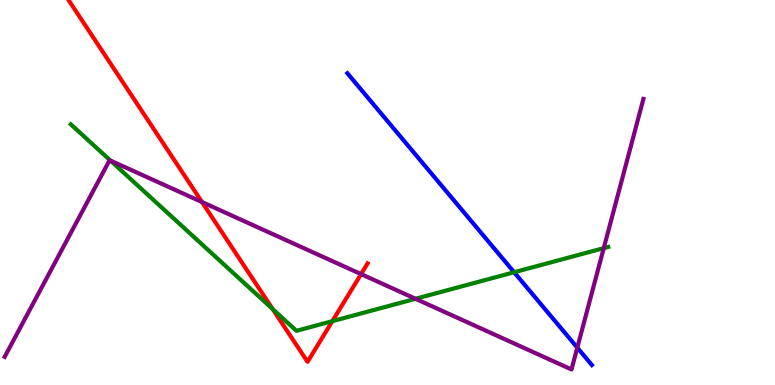[{'lines': ['blue', 'red'], 'intersections': []}, {'lines': ['green', 'red'], 'intersections': [{'x': 3.52, 'y': 1.97}, {'x': 4.29, 'y': 1.66}]}, {'lines': ['purple', 'red'], 'intersections': [{'x': 2.61, 'y': 4.75}, {'x': 4.66, 'y': 2.88}]}, {'lines': ['blue', 'green'], 'intersections': [{'x': 6.63, 'y': 2.93}]}, {'lines': ['blue', 'purple'], 'intersections': [{'x': 7.45, 'y': 0.97}]}, {'lines': ['green', 'purple'], 'intersections': [{'x': 1.42, 'y': 5.83}, {'x': 5.36, 'y': 2.24}, {'x': 7.79, 'y': 3.55}]}]